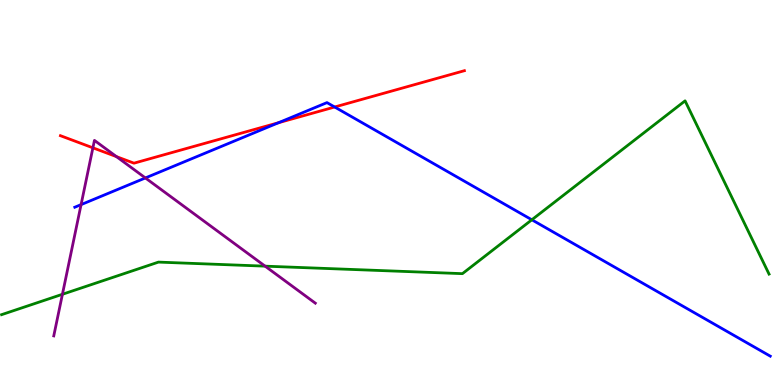[{'lines': ['blue', 'red'], 'intersections': [{'x': 3.59, 'y': 6.81}, {'x': 4.32, 'y': 7.22}]}, {'lines': ['green', 'red'], 'intersections': []}, {'lines': ['purple', 'red'], 'intersections': [{'x': 1.2, 'y': 6.16}, {'x': 1.5, 'y': 5.93}]}, {'lines': ['blue', 'green'], 'intersections': [{'x': 6.86, 'y': 4.29}]}, {'lines': ['blue', 'purple'], 'intersections': [{'x': 1.05, 'y': 4.69}, {'x': 1.88, 'y': 5.38}]}, {'lines': ['green', 'purple'], 'intersections': [{'x': 0.805, 'y': 2.36}, {'x': 3.42, 'y': 3.09}]}]